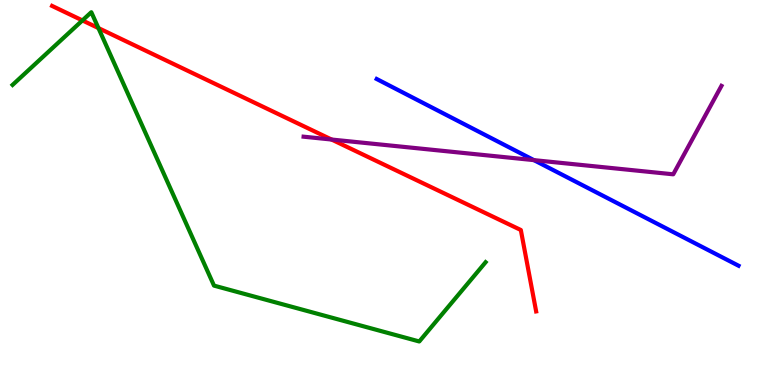[{'lines': ['blue', 'red'], 'intersections': []}, {'lines': ['green', 'red'], 'intersections': [{'x': 1.06, 'y': 9.47}, {'x': 1.27, 'y': 9.27}]}, {'lines': ['purple', 'red'], 'intersections': [{'x': 4.28, 'y': 6.38}]}, {'lines': ['blue', 'green'], 'intersections': []}, {'lines': ['blue', 'purple'], 'intersections': [{'x': 6.89, 'y': 5.84}]}, {'lines': ['green', 'purple'], 'intersections': []}]